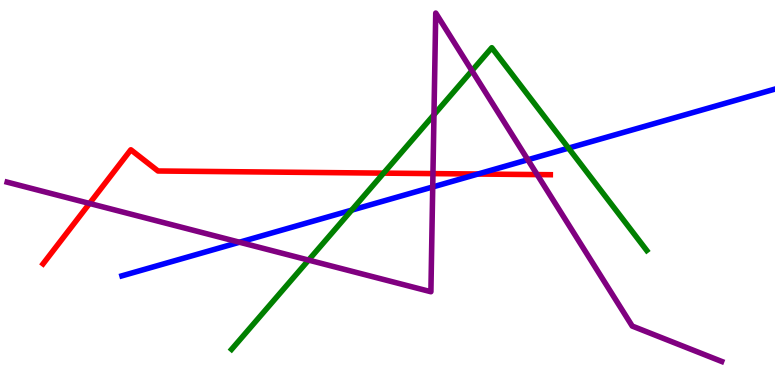[{'lines': ['blue', 'red'], 'intersections': [{'x': 6.17, 'y': 5.48}]}, {'lines': ['green', 'red'], 'intersections': [{'x': 4.95, 'y': 5.5}]}, {'lines': ['purple', 'red'], 'intersections': [{'x': 1.16, 'y': 4.72}, {'x': 5.59, 'y': 5.49}, {'x': 6.93, 'y': 5.47}]}, {'lines': ['blue', 'green'], 'intersections': [{'x': 4.54, 'y': 4.54}, {'x': 7.34, 'y': 6.15}]}, {'lines': ['blue', 'purple'], 'intersections': [{'x': 3.09, 'y': 3.71}, {'x': 5.58, 'y': 5.14}, {'x': 6.81, 'y': 5.85}]}, {'lines': ['green', 'purple'], 'intersections': [{'x': 3.98, 'y': 3.24}, {'x': 5.6, 'y': 7.02}, {'x': 6.09, 'y': 8.16}]}]